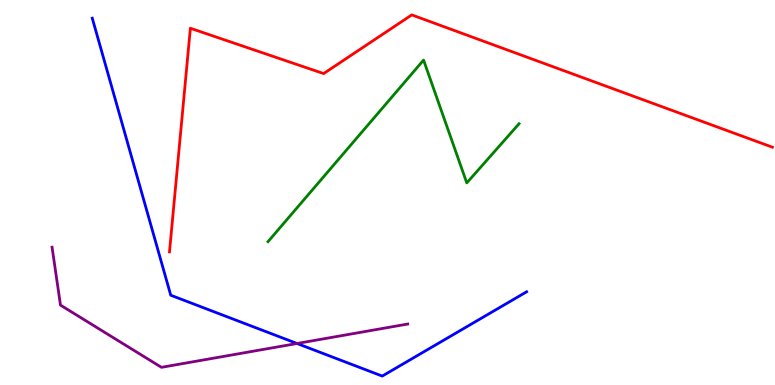[{'lines': ['blue', 'red'], 'intersections': []}, {'lines': ['green', 'red'], 'intersections': []}, {'lines': ['purple', 'red'], 'intersections': []}, {'lines': ['blue', 'green'], 'intersections': []}, {'lines': ['blue', 'purple'], 'intersections': [{'x': 3.83, 'y': 1.08}]}, {'lines': ['green', 'purple'], 'intersections': []}]